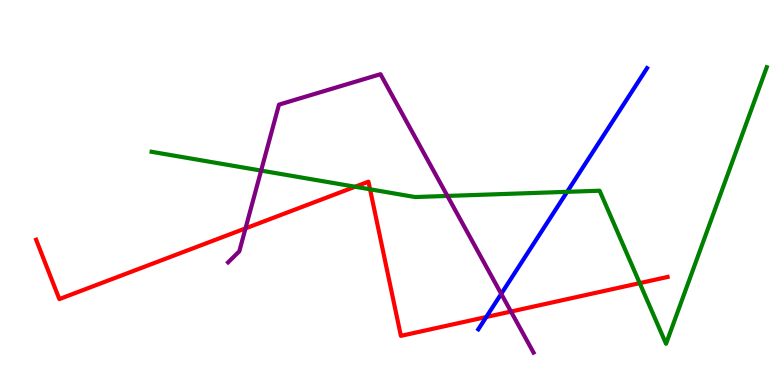[{'lines': ['blue', 'red'], 'intersections': [{'x': 6.27, 'y': 1.77}]}, {'lines': ['green', 'red'], 'intersections': [{'x': 4.58, 'y': 5.15}, {'x': 4.77, 'y': 5.08}, {'x': 8.25, 'y': 2.65}]}, {'lines': ['purple', 'red'], 'intersections': [{'x': 3.17, 'y': 4.07}, {'x': 6.59, 'y': 1.91}]}, {'lines': ['blue', 'green'], 'intersections': [{'x': 7.32, 'y': 5.02}]}, {'lines': ['blue', 'purple'], 'intersections': [{'x': 6.47, 'y': 2.37}]}, {'lines': ['green', 'purple'], 'intersections': [{'x': 3.37, 'y': 5.57}, {'x': 5.77, 'y': 4.91}]}]